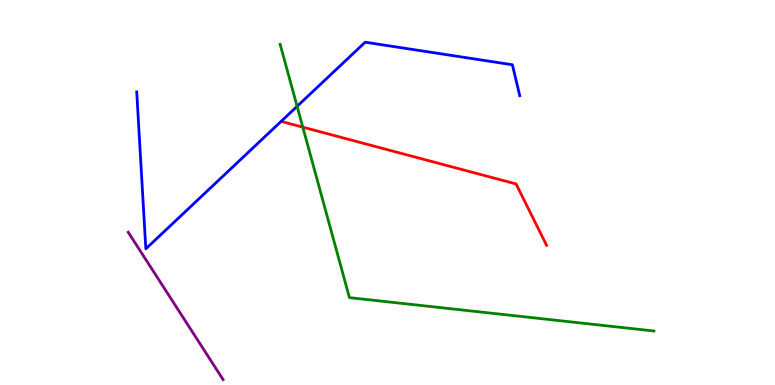[{'lines': ['blue', 'red'], 'intersections': []}, {'lines': ['green', 'red'], 'intersections': [{'x': 3.91, 'y': 6.7}]}, {'lines': ['purple', 'red'], 'intersections': []}, {'lines': ['blue', 'green'], 'intersections': [{'x': 3.83, 'y': 7.24}]}, {'lines': ['blue', 'purple'], 'intersections': []}, {'lines': ['green', 'purple'], 'intersections': []}]